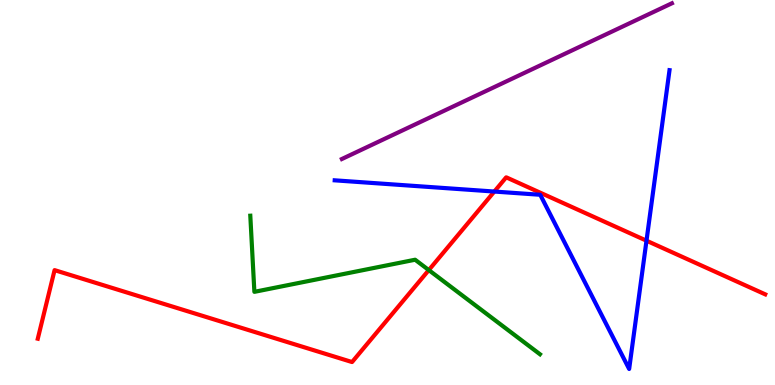[{'lines': ['blue', 'red'], 'intersections': [{'x': 6.38, 'y': 5.02}, {'x': 8.34, 'y': 3.75}]}, {'lines': ['green', 'red'], 'intersections': [{'x': 5.53, 'y': 2.98}]}, {'lines': ['purple', 'red'], 'intersections': []}, {'lines': ['blue', 'green'], 'intersections': []}, {'lines': ['blue', 'purple'], 'intersections': []}, {'lines': ['green', 'purple'], 'intersections': []}]